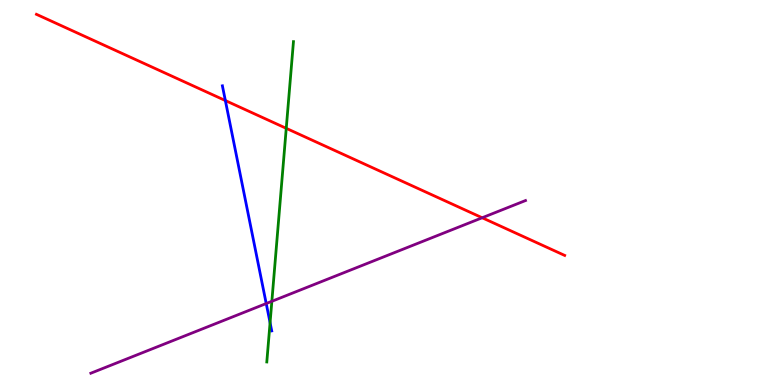[{'lines': ['blue', 'red'], 'intersections': [{'x': 2.91, 'y': 7.39}]}, {'lines': ['green', 'red'], 'intersections': [{'x': 3.69, 'y': 6.67}]}, {'lines': ['purple', 'red'], 'intersections': [{'x': 6.22, 'y': 4.34}]}, {'lines': ['blue', 'green'], 'intersections': [{'x': 3.48, 'y': 1.62}]}, {'lines': ['blue', 'purple'], 'intersections': [{'x': 3.44, 'y': 2.12}]}, {'lines': ['green', 'purple'], 'intersections': [{'x': 3.51, 'y': 2.17}]}]